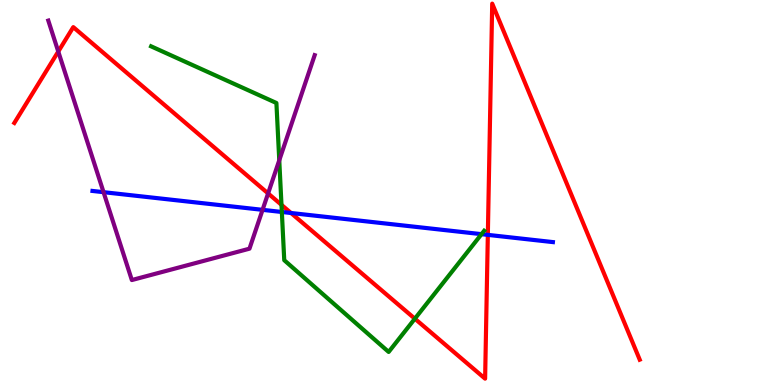[{'lines': ['blue', 'red'], 'intersections': [{'x': 3.76, 'y': 4.47}, {'x': 6.29, 'y': 3.9}]}, {'lines': ['green', 'red'], 'intersections': [{'x': 3.63, 'y': 4.68}, {'x': 5.35, 'y': 1.72}]}, {'lines': ['purple', 'red'], 'intersections': [{'x': 0.752, 'y': 8.66}, {'x': 3.46, 'y': 4.98}]}, {'lines': ['blue', 'green'], 'intersections': [{'x': 3.64, 'y': 4.49}, {'x': 6.21, 'y': 3.92}]}, {'lines': ['blue', 'purple'], 'intersections': [{'x': 1.34, 'y': 5.01}, {'x': 3.39, 'y': 4.55}]}, {'lines': ['green', 'purple'], 'intersections': [{'x': 3.6, 'y': 5.84}]}]